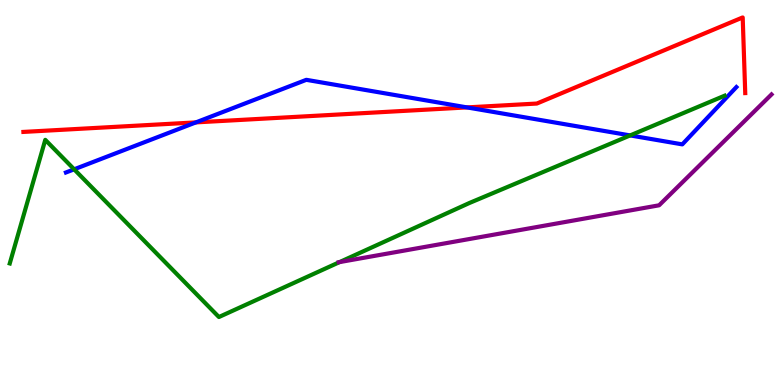[{'lines': ['blue', 'red'], 'intersections': [{'x': 2.53, 'y': 6.82}, {'x': 6.03, 'y': 7.21}]}, {'lines': ['green', 'red'], 'intersections': []}, {'lines': ['purple', 'red'], 'intersections': []}, {'lines': ['blue', 'green'], 'intersections': [{'x': 0.957, 'y': 5.6}, {'x': 8.13, 'y': 6.48}]}, {'lines': ['blue', 'purple'], 'intersections': []}, {'lines': ['green', 'purple'], 'intersections': [{'x': 4.38, 'y': 3.19}]}]